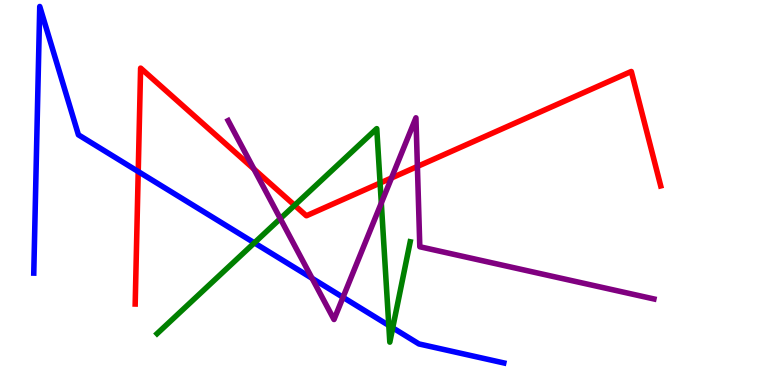[{'lines': ['blue', 'red'], 'intersections': [{'x': 1.78, 'y': 5.54}]}, {'lines': ['green', 'red'], 'intersections': [{'x': 3.8, 'y': 4.67}, {'x': 4.9, 'y': 5.25}]}, {'lines': ['purple', 'red'], 'intersections': [{'x': 3.28, 'y': 5.61}, {'x': 5.05, 'y': 5.38}, {'x': 5.39, 'y': 5.68}]}, {'lines': ['blue', 'green'], 'intersections': [{'x': 3.28, 'y': 3.69}, {'x': 5.02, 'y': 1.55}, {'x': 5.07, 'y': 1.48}]}, {'lines': ['blue', 'purple'], 'intersections': [{'x': 4.03, 'y': 2.77}, {'x': 4.43, 'y': 2.28}]}, {'lines': ['green', 'purple'], 'intersections': [{'x': 3.62, 'y': 4.32}, {'x': 4.92, 'y': 4.73}]}]